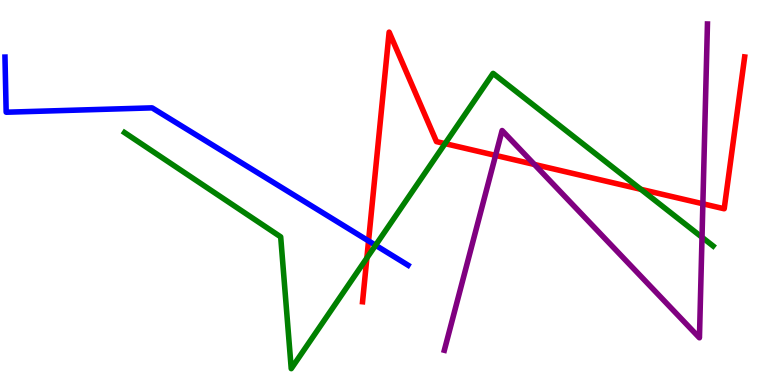[{'lines': ['blue', 'red'], 'intersections': [{'x': 4.76, 'y': 3.74}]}, {'lines': ['green', 'red'], 'intersections': [{'x': 4.73, 'y': 3.3}, {'x': 5.74, 'y': 6.27}, {'x': 8.27, 'y': 5.08}]}, {'lines': ['purple', 'red'], 'intersections': [{'x': 6.39, 'y': 5.96}, {'x': 6.9, 'y': 5.73}, {'x': 9.07, 'y': 4.71}]}, {'lines': ['blue', 'green'], 'intersections': [{'x': 4.85, 'y': 3.63}]}, {'lines': ['blue', 'purple'], 'intersections': []}, {'lines': ['green', 'purple'], 'intersections': [{'x': 9.06, 'y': 3.84}]}]